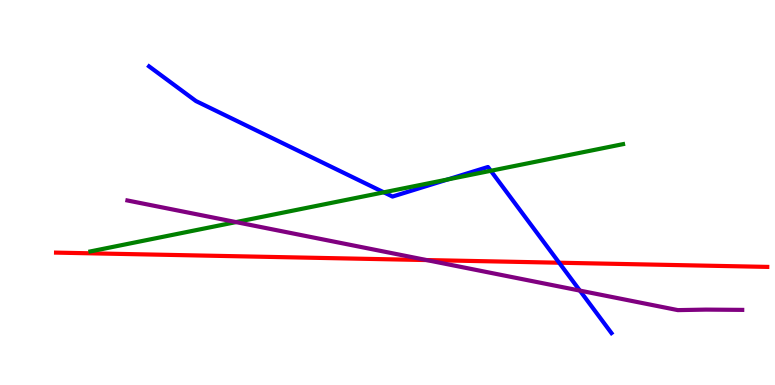[{'lines': ['blue', 'red'], 'intersections': [{'x': 7.21, 'y': 3.18}]}, {'lines': ['green', 'red'], 'intersections': []}, {'lines': ['purple', 'red'], 'intersections': [{'x': 5.5, 'y': 3.25}]}, {'lines': ['blue', 'green'], 'intersections': [{'x': 4.95, 'y': 5.0}, {'x': 5.78, 'y': 5.34}, {'x': 6.33, 'y': 5.56}]}, {'lines': ['blue', 'purple'], 'intersections': [{'x': 7.48, 'y': 2.45}]}, {'lines': ['green', 'purple'], 'intersections': [{'x': 3.05, 'y': 4.23}]}]